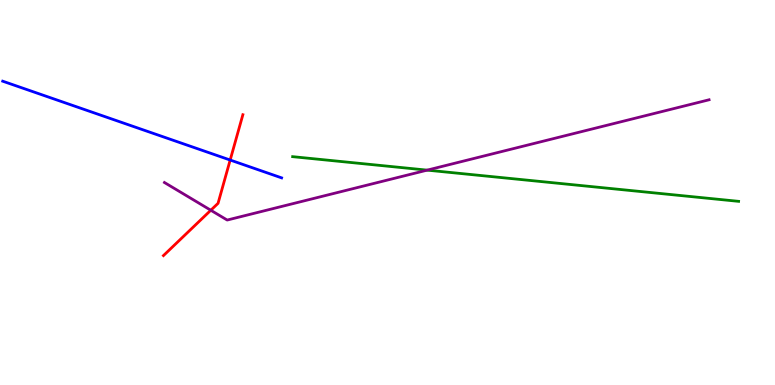[{'lines': ['blue', 'red'], 'intersections': [{'x': 2.97, 'y': 5.84}]}, {'lines': ['green', 'red'], 'intersections': []}, {'lines': ['purple', 'red'], 'intersections': [{'x': 2.72, 'y': 4.54}]}, {'lines': ['blue', 'green'], 'intersections': []}, {'lines': ['blue', 'purple'], 'intersections': []}, {'lines': ['green', 'purple'], 'intersections': [{'x': 5.51, 'y': 5.58}]}]